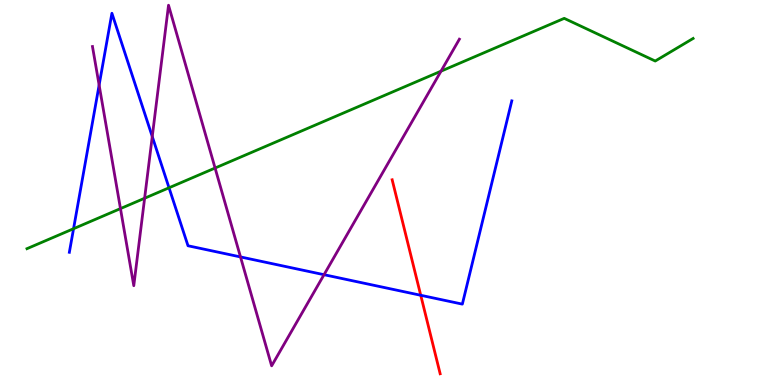[{'lines': ['blue', 'red'], 'intersections': [{'x': 5.43, 'y': 2.33}]}, {'lines': ['green', 'red'], 'intersections': []}, {'lines': ['purple', 'red'], 'intersections': []}, {'lines': ['blue', 'green'], 'intersections': [{'x': 0.949, 'y': 4.06}, {'x': 2.18, 'y': 5.12}]}, {'lines': ['blue', 'purple'], 'intersections': [{'x': 1.28, 'y': 7.79}, {'x': 1.96, 'y': 6.45}, {'x': 3.1, 'y': 3.33}, {'x': 4.18, 'y': 2.86}]}, {'lines': ['green', 'purple'], 'intersections': [{'x': 1.55, 'y': 4.58}, {'x': 1.87, 'y': 4.85}, {'x': 2.78, 'y': 5.64}, {'x': 5.69, 'y': 8.15}]}]